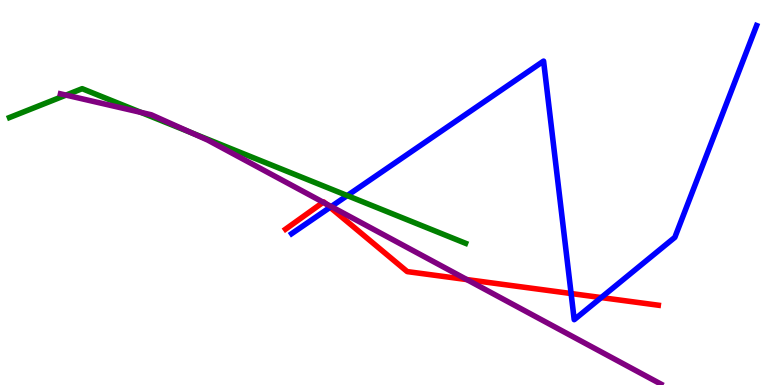[{'lines': ['blue', 'red'], 'intersections': [{'x': 4.26, 'y': 4.61}, {'x': 7.37, 'y': 2.38}, {'x': 7.76, 'y': 2.27}]}, {'lines': ['green', 'red'], 'intersections': []}, {'lines': ['purple', 'red'], 'intersections': [{'x': 4.17, 'y': 4.75}, {'x': 4.2, 'y': 4.72}, {'x': 6.02, 'y': 2.74}]}, {'lines': ['blue', 'green'], 'intersections': [{'x': 4.48, 'y': 4.92}]}, {'lines': ['blue', 'purple'], 'intersections': [{'x': 4.27, 'y': 4.63}]}, {'lines': ['green', 'purple'], 'intersections': [{'x': 0.852, 'y': 7.53}, {'x': 1.82, 'y': 7.08}, {'x': 2.46, 'y': 6.56}]}]